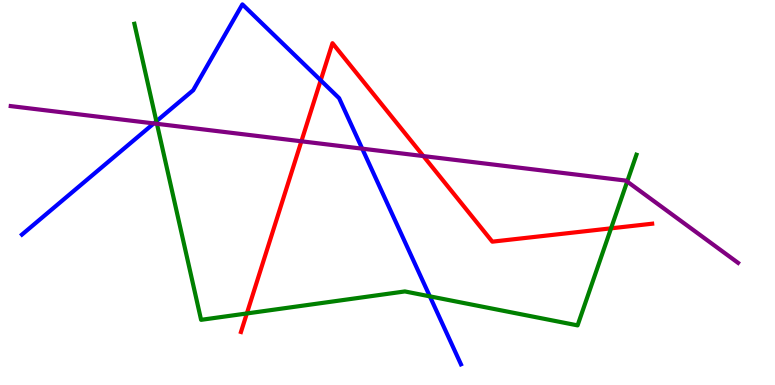[{'lines': ['blue', 'red'], 'intersections': [{'x': 4.14, 'y': 7.91}]}, {'lines': ['green', 'red'], 'intersections': [{'x': 3.19, 'y': 1.86}, {'x': 7.88, 'y': 4.07}]}, {'lines': ['purple', 'red'], 'intersections': [{'x': 3.89, 'y': 6.33}, {'x': 5.46, 'y': 5.95}]}, {'lines': ['blue', 'green'], 'intersections': [{'x': 2.02, 'y': 6.85}, {'x': 5.55, 'y': 2.3}]}, {'lines': ['blue', 'purple'], 'intersections': [{'x': 1.98, 'y': 6.79}, {'x': 4.67, 'y': 6.14}]}, {'lines': ['green', 'purple'], 'intersections': [{'x': 2.02, 'y': 6.78}, {'x': 8.09, 'y': 5.28}]}]